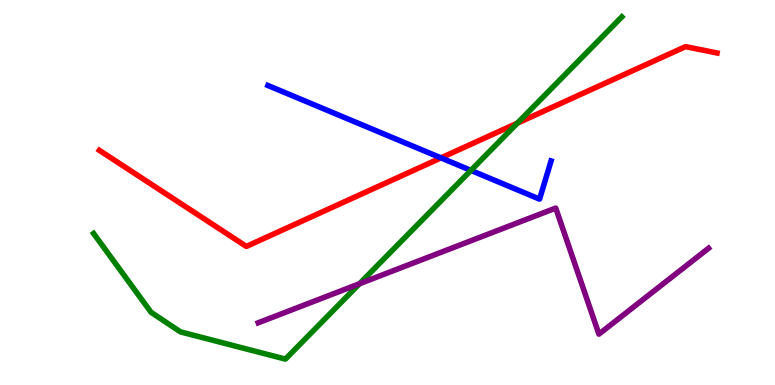[{'lines': ['blue', 'red'], 'intersections': [{'x': 5.69, 'y': 5.9}]}, {'lines': ['green', 'red'], 'intersections': [{'x': 6.68, 'y': 6.8}]}, {'lines': ['purple', 'red'], 'intersections': []}, {'lines': ['blue', 'green'], 'intersections': [{'x': 6.08, 'y': 5.57}]}, {'lines': ['blue', 'purple'], 'intersections': []}, {'lines': ['green', 'purple'], 'intersections': [{'x': 4.64, 'y': 2.63}]}]